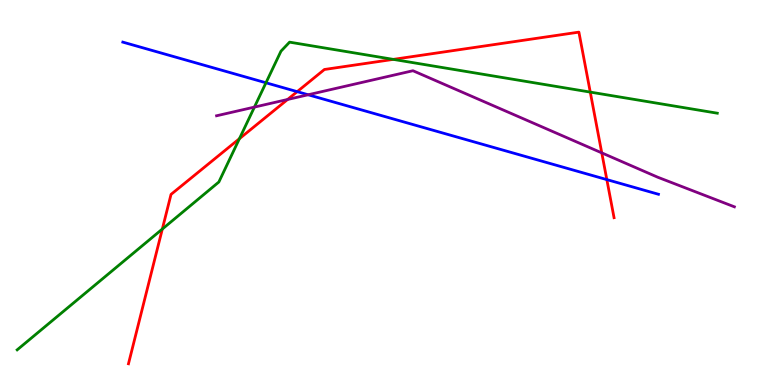[{'lines': ['blue', 'red'], 'intersections': [{'x': 3.83, 'y': 7.62}, {'x': 7.83, 'y': 5.33}]}, {'lines': ['green', 'red'], 'intersections': [{'x': 2.09, 'y': 4.05}, {'x': 3.09, 'y': 6.4}, {'x': 5.07, 'y': 8.46}, {'x': 7.62, 'y': 7.61}]}, {'lines': ['purple', 'red'], 'intersections': [{'x': 3.71, 'y': 7.42}, {'x': 7.76, 'y': 6.03}]}, {'lines': ['blue', 'green'], 'intersections': [{'x': 3.43, 'y': 7.85}]}, {'lines': ['blue', 'purple'], 'intersections': [{'x': 3.98, 'y': 7.54}]}, {'lines': ['green', 'purple'], 'intersections': [{'x': 3.28, 'y': 7.22}]}]